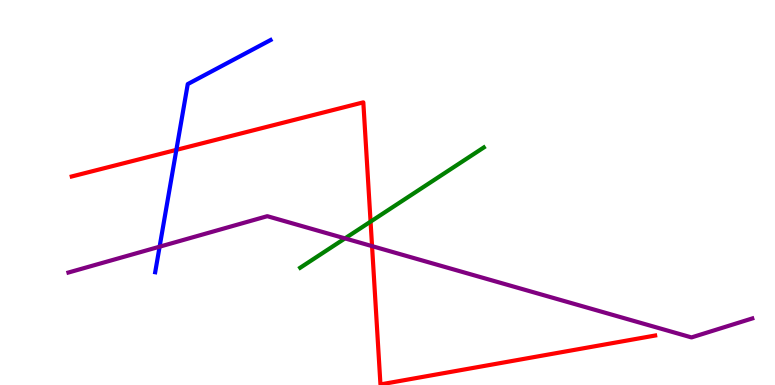[{'lines': ['blue', 'red'], 'intersections': [{'x': 2.28, 'y': 6.11}]}, {'lines': ['green', 'red'], 'intersections': [{'x': 4.78, 'y': 4.24}]}, {'lines': ['purple', 'red'], 'intersections': [{'x': 4.8, 'y': 3.61}]}, {'lines': ['blue', 'green'], 'intersections': []}, {'lines': ['blue', 'purple'], 'intersections': [{'x': 2.06, 'y': 3.59}]}, {'lines': ['green', 'purple'], 'intersections': [{'x': 4.45, 'y': 3.81}]}]